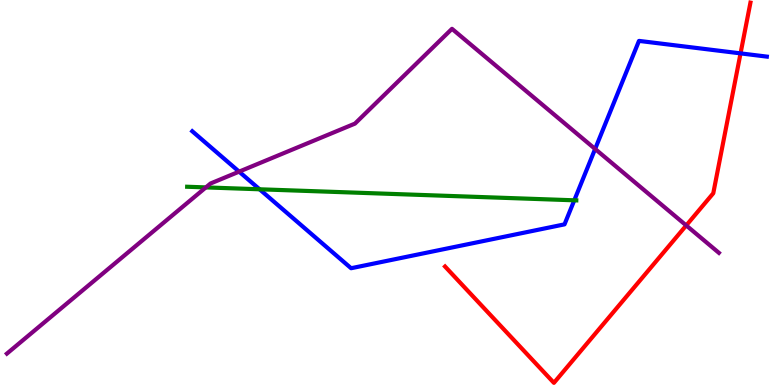[{'lines': ['blue', 'red'], 'intersections': [{'x': 9.56, 'y': 8.61}]}, {'lines': ['green', 'red'], 'intersections': []}, {'lines': ['purple', 'red'], 'intersections': [{'x': 8.85, 'y': 4.14}]}, {'lines': ['blue', 'green'], 'intersections': [{'x': 3.35, 'y': 5.08}, {'x': 7.41, 'y': 4.8}]}, {'lines': ['blue', 'purple'], 'intersections': [{'x': 3.09, 'y': 5.54}, {'x': 7.68, 'y': 6.13}]}, {'lines': ['green', 'purple'], 'intersections': [{'x': 2.66, 'y': 5.13}]}]